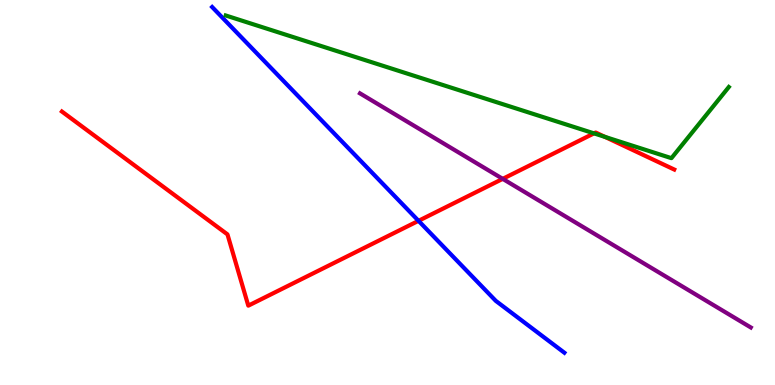[{'lines': ['blue', 'red'], 'intersections': [{'x': 5.4, 'y': 4.26}]}, {'lines': ['green', 'red'], 'intersections': [{'x': 7.66, 'y': 6.54}, {'x': 7.81, 'y': 6.45}]}, {'lines': ['purple', 'red'], 'intersections': [{'x': 6.49, 'y': 5.35}]}, {'lines': ['blue', 'green'], 'intersections': []}, {'lines': ['blue', 'purple'], 'intersections': []}, {'lines': ['green', 'purple'], 'intersections': []}]